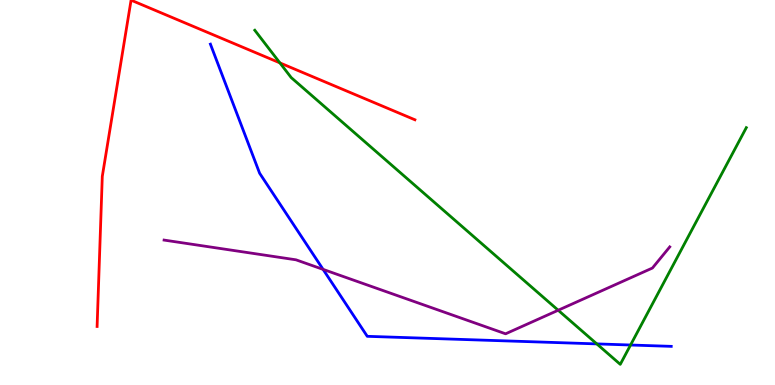[{'lines': ['blue', 'red'], 'intersections': []}, {'lines': ['green', 'red'], 'intersections': [{'x': 3.61, 'y': 8.37}]}, {'lines': ['purple', 'red'], 'intersections': []}, {'lines': ['blue', 'green'], 'intersections': [{'x': 7.7, 'y': 1.07}, {'x': 8.14, 'y': 1.04}]}, {'lines': ['blue', 'purple'], 'intersections': [{'x': 4.17, 'y': 3.0}]}, {'lines': ['green', 'purple'], 'intersections': [{'x': 7.2, 'y': 1.94}]}]